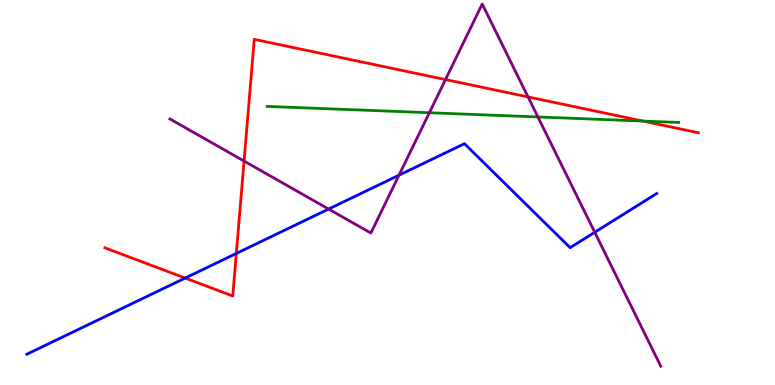[{'lines': ['blue', 'red'], 'intersections': [{'x': 2.39, 'y': 2.78}, {'x': 3.05, 'y': 3.42}]}, {'lines': ['green', 'red'], 'intersections': [{'x': 8.29, 'y': 6.86}]}, {'lines': ['purple', 'red'], 'intersections': [{'x': 3.15, 'y': 5.82}, {'x': 5.75, 'y': 7.93}, {'x': 6.81, 'y': 7.48}]}, {'lines': ['blue', 'green'], 'intersections': []}, {'lines': ['blue', 'purple'], 'intersections': [{'x': 4.24, 'y': 4.57}, {'x': 5.15, 'y': 5.45}, {'x': 7.67, 'y': 3.97}]}, {'lines': ['green', 'purple'], 'intersections': [{'x': 5.54, 'y': 7.07}, {'x': 6.94, 'y': 6.96}]}]